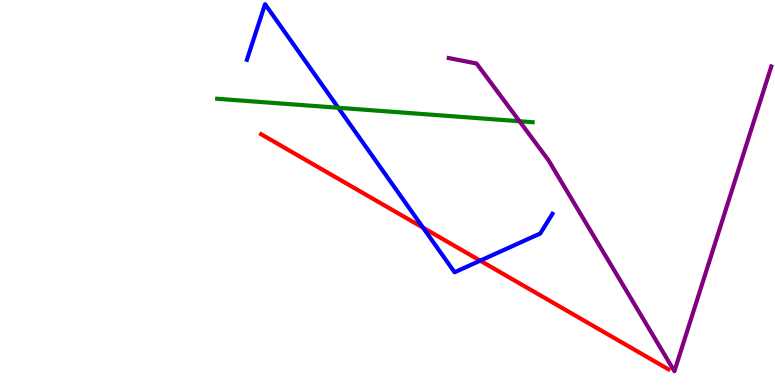[{'lines': ['blue', 'red'], 'intersections': [{'x': 5.46, 'y': 4.09}, {'x': 6.2, 'y': 3.23}]}, {'lines': ['green', 'red'], 'intersections': []}, {'lines': ['purple', 'red'], 'intersections': []}, {'lines': ['blue', 'green'], 'intersections': [{'x': 4.36, 'y': 7.2}]}, {'lines': ['blue', 'purple'], 'intersections': []}, {'lines': ['green', 'purple'], 'intersections': [{'x': 6.7, 'y': 6.85}]}]